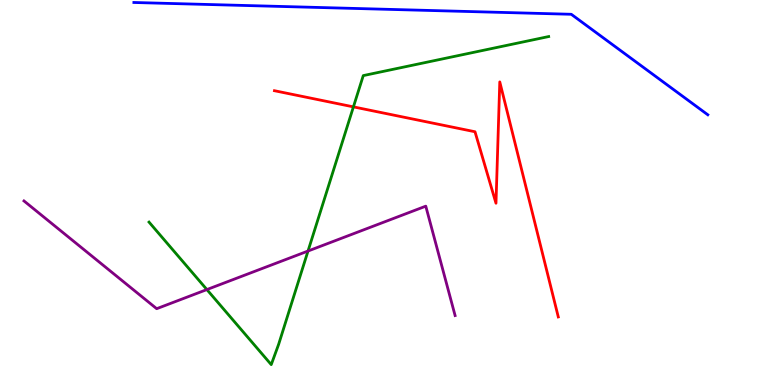[{'lines': ['blue', 'red'], 'intersections': []}, {'lines': ['green', 'red'], 'intersections': [{'x': 4.56, 'y': 7.22}]}, {'lines': ['purple', 'red'], 'intersections': []}, {'lines': ['blue', 'green'], 'intersections': []}, {'lines': ['blue', 'purple'], 'intersections': []}, {'lines': ['green', 'purple'], 'intersections': [{'x': 2.67, 'y': 2.48}, {'x': 3.97, 'y': 3.48}]}]